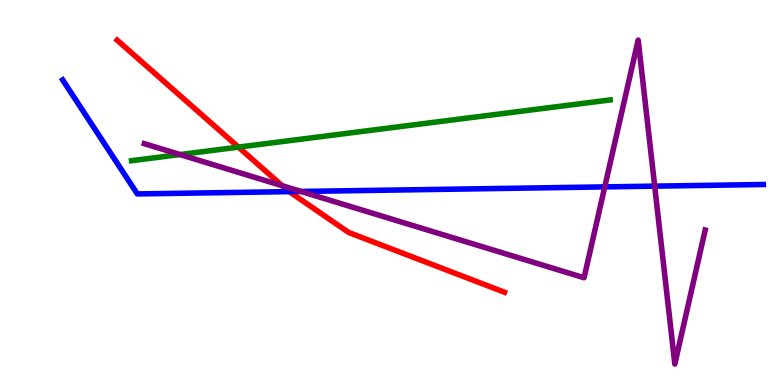[{'lines': ['blue', 'red'], 'intersections': [{'x': 3.73, 'y': 5.02}]}, {'lines': ['green', 'red'], 'intersections': [{'x': 3.08, 'y': 6.18}]}, {'lines': ['purple', 'red'], 'intersections': [{'x': 3.64, 'y': 5.18}]}, {'lines': ['blue', 'green'], 'intersections': []}, {'lines': ['blue', 'purple'], 'intersections': [{'x': 3.88, 'y': 5.03}, {'x': 7.8, 'y': 5.15}, {'x': 8.45, 'y': 5.17}]}, {'lines': ['green', 'purple'], 'intersections': [{'x': 2.32, 'y': 5.99}]}]